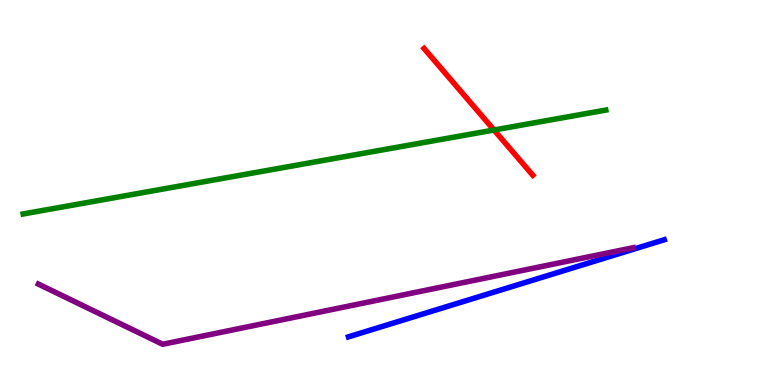[{'lines': ['blue', 'red'], 'intersections': []}, {'lines': ['green', 'red'], 'intersections': [{'x': 6.37, 'y': 6.62}]}, {'lines': ['purple', 'red'], 'intersections': []}, {'lines': ['blue', 'green'], 'intersections': []}, {'lines': ['blue', 'purple'], 'intersections': []}, {'lines': ['green', 'purple'], 'intersections': []}]